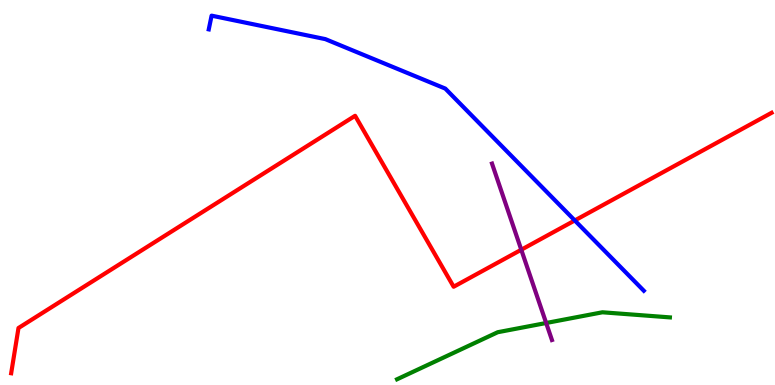[{'lines': ['blue', 'red'], 'intersections': [{'x': 7.42, 'y': 4.27}]}, {'lines': ['green', 'red'], 'intersections': []}, {'lines': ['purple', 'red'], 'intersections': [{'x': 6.73, 'y': 3.51}]}, {'lines': ['blue', 'green'], 'intersections': []}, {'lines': ['blue', 'purple'], 'intersections': []}, {'lines': ['green', 'purple'], 'intersections': [{'x': 7.05, 'y': 1.61}]}]